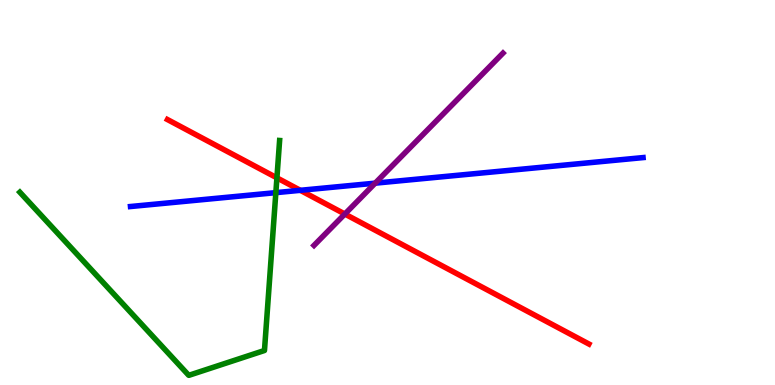[{'lines': ['blue', 'red'], 'intersections': [{'x': 3.88, 'y': 5.06}]}, {'lines': ['green', 'red'], 'intersections': [{'x': 3.57, 'y': 5.38}]}, {'lines': ['purple', 'red'], 'intersections': [{'x': 4.45, 'y': 4.44}]}, {'lines': ['blue', 'green'], 'intersections': [{'x': 3.56, 'y': 5.0}]}, {'lines': ['blue', 'purple'], 'intersections': [{'x': 4.84, 'y': 5.24}]}, {'lines': ['green', 'purple'], 'intersections': []}]